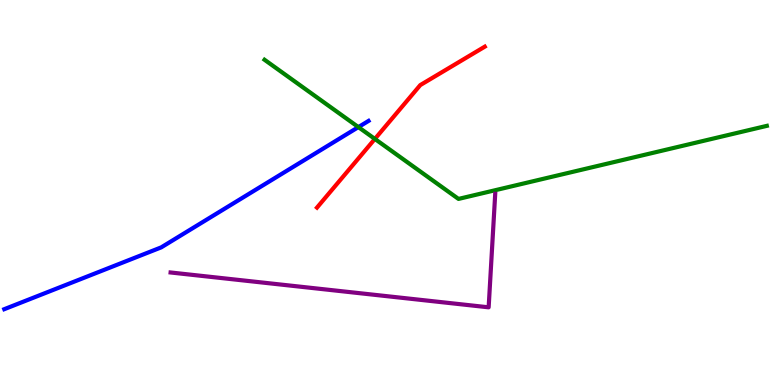[{'lines': ['blue', 'red'], 'intersections': []}, {'lines': ['green', 'red'], 'intersections': [{'x': 4.84, 'y': 6.39}]}, {'lines': ['purple', 'red'], 'intersections': []}, {'lines': ['blue', 'green'], 'intersections': [{'x': 4.62, 'y': 6.7}]}, {'lines': ['blue', 'purple'], 'intersections': []}, {'lines': ['green', 'purple'], 'intersections': []}]